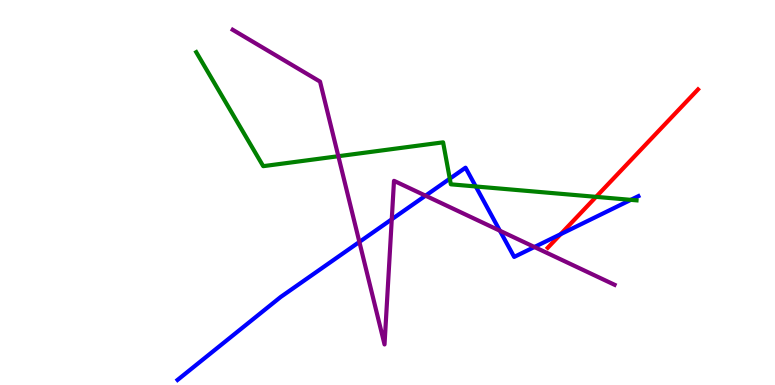[{'lines': ['blue', 'red'], 'intersections': [{'x': 7.23, 'y': 3.92}]}, {'lines': ['green', 'red'], 'intersections': [{'x': 7.69, 'y': 4.89}]}, {'lines': ['purple', 'red'], 'intersections': []}, {'lines': ['blue', 'green'], 'intersections': [{'x': 5.8, 'y': 5.36}, {'x': 6.14, 'y': 5.16}, {'x': 8.14, 'y': 4.81}]}, {'lines': ['blue', 'purple'], 'intersections': [{'x': 4.64, 'y': 3.72}, {'x': 5.06, 'y': 4.3}, {'x': 5.49, 'y': 4.92}, {'x': 6.45, 'y': 4.01}, {'x': 6.9, 'y': 3.58}]}, {'lines': ['green', 'purple'], 'intersections': [{'x': 4.37, 'y': 5.94}]}]